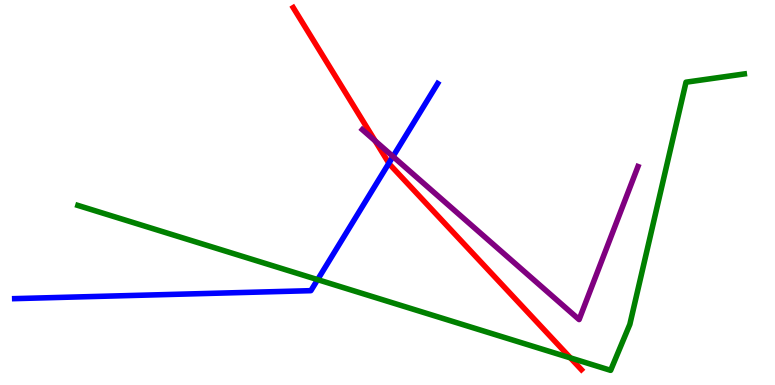[{'lines': ['blue', 'red'], 'intersections': [{'x': 5.02, 'y': 5.76}]}, {'lines': ['green', 'red'], 'intersections': [{'x': 7.36, 'y': 0.704}]}, {'lines': ['purple', 'red'], 'intersections': [{'x': 4.84, 'y': 6.34}]}, {'lines': ['blue', 'green'], 'intersections': [{'x': 4.1, 'y': 2.74}]}, {'lines': ['blue', 'purple'], 'intersections': [{'x': 5.07, 'y': 5.93}]}, {'lines': ['green', 'purple'], 'intersections': []}]